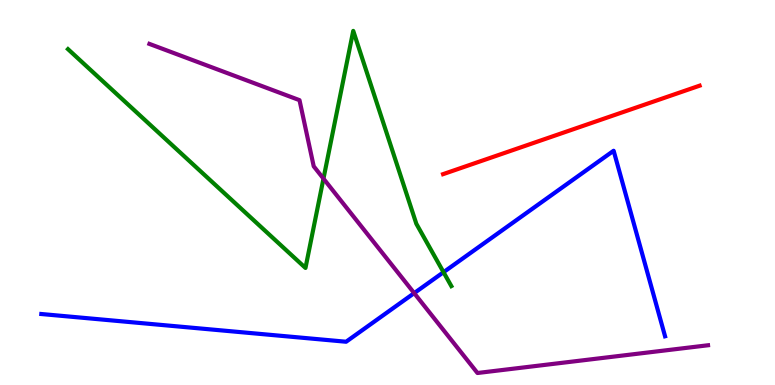[{'lines': ['blue', 'red'], 'intersections': []}, {'lines': ['green', 'red'], 'intersections': []}, {'lines': ['purple', 'red'], 'intersections': []}, {'lines': ['blue', 'green'], 'intersections': [{'x': 5.72, 'y': 2.93}]}, {'lines': ['blue', 'purple'], 'intersections': [{'x': 5.34, 'y': 2.39}]}, {'lines': ['green', 'purple'], 'intersections': [{'x': 4.17, 'y': 5.36}]}]